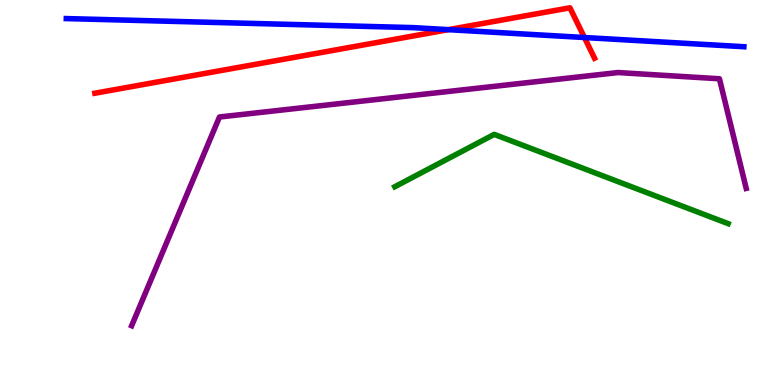[{'lines': ['blue', 'red'], 'intersections': [{'x': 5.79, 'y': 9.23}, {'x': 7.54, 'y': 9.03}]}, {'lines': ['green', 'red'], 'intersections': []}, {'lines': ['purple', 'red'], 'intersections': []}, {'lines': ['blue', 'green'], 'intersections': []}, {'lines': ['blue', 'purple'], 'intersections': []}, {'lines': ['green', 'purple'], 'intersections': []}]